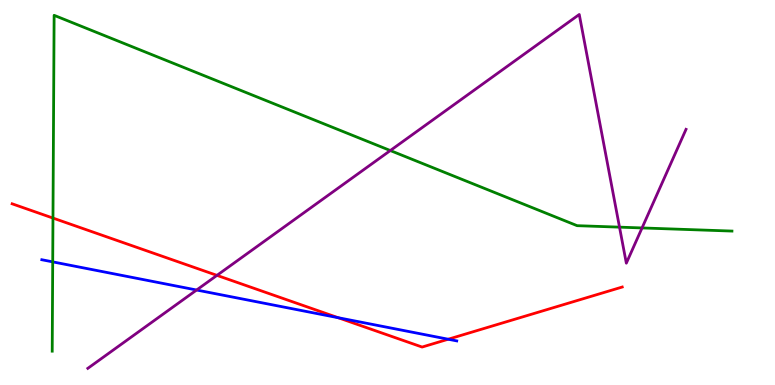[{'lines': ['blue', 'red'], 'intersections': [{'x': 4.36, 'y': 1.75}, {'x': 5.78, 'y': 1.19}]}, {'lines': ['green', 'red'], 'intersections': [{'x': 0.683, 'y': 4.34}]}, {'lines': ['purple', 'red'], 'intersections': [{'x': 2.8, 'y': 2.85}]}, {'lines': ['blue', 'green'], 'intersections': [{'x': 0.68, 'y': 3.2}]}, {'lines': ['blue', 'purple'], 'intersections': [{'x': 2.54, 'y': 2.47}]}, {'lines': ['green', 'purple'], 'intersections': [{'x': 5.04, 'y': 6.09}, {'x': 7.99, 'y': 4.1}, {'x': 8.28, 'y': 4.08}]}]